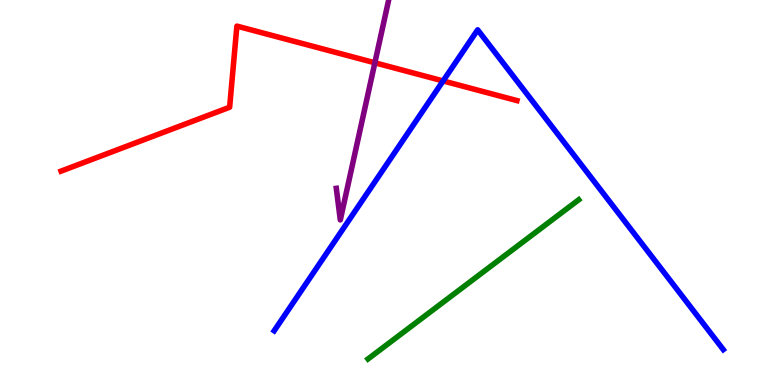[{'lines': ['blue', 'red'], 'intersections': [{'x': 5.72, 'y': 7.9}]}, {'lines': ['green', 'red'], 'intersections': []}, {'lines': ['purple', 'red'], 'intersections': [{'x': 4.84, 'y': 8.37}]}, {'lines': ['blue', 'green'], 'intersections': []}, {'lines': ['blue', 'purple'], 'intersections': []}, {'lines': ['green', 'purple'], 'intersections': []}]